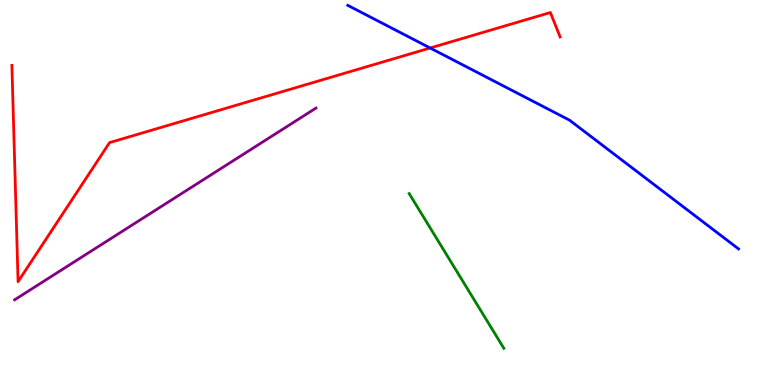[{'lines': ['blue', 'red'], 'intersections': [{'x': 5.55, 'y': 8.75}]}, {'lines': ['green', 'red'], 'intersections': []}, {'lines': ['purple', 'red'], 'intersections': []}, {'lines': ['blue', 'green'], 'intersections': []}, {'lines': ['blue', 'purple'], 'intersections': []}, {'lines': ['green', 'purple'], 'intersections': []}]